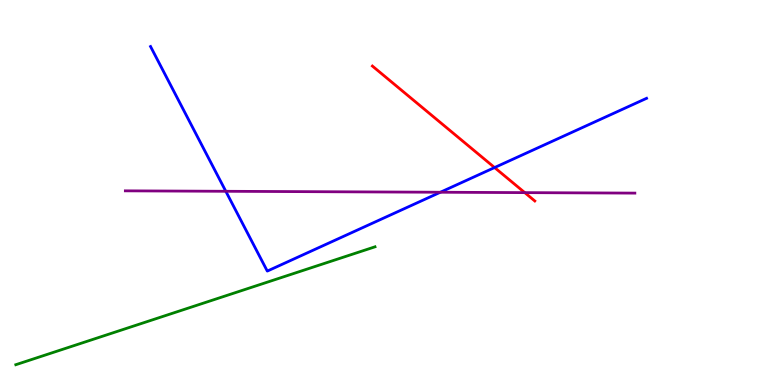[{'lines': ['blue', 'red'], 'intersections': [{'x': 6.38, 'y': 5.65}]}, {'lines': ['green', 'red'], 'intersections': []}, {'lines': ['purple', 'red'], 'intersections': [{'x': 6.77, 'y': 5.0}]}, {'lines': ['blue', 'green'], 'intersections': []}, {'lines': ['blue', 'purple'], 'intersections': [{'x': 2.91, 'y': 5.03}, {'x': 5.68, 'y': 5.01}]}, {'lines': ['green', 'purple'], 'intersections': []}]